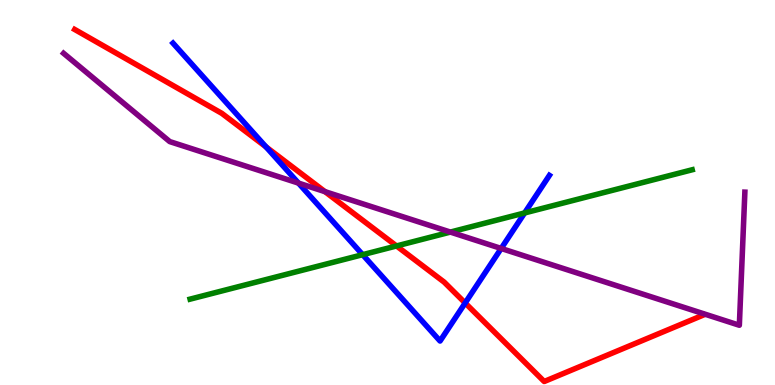[{'lines': ['blue', 'red'], 'intersections': [{'x': 3.43, 'y': 6.18}, {'x': 6.0, 'y': 2.13}]}, {'lines': ['green', 'red'], 'intersections': [{'x': 5.12, 'y': 3.61}]}, {'lines': ['purple', 'red'], 'intersections': [{'x': 4.19, 'y': 5.02}]}, {'lines': ['blue', 'green'], 'intersections': [{'x': 4.68, 'y': 3.38}, {'x': 6.77, 'y': 4.47}]}, {'lines': ['blue', 'purple'], 'intersections': [{'x': 3.85, 'y': 5.24}, {'x': 6.47, 'y': 3.55}]}, {'lines': ['green', 'purple'], 'intersections': [{'x': 5.81, 'y': 3.97}]}]